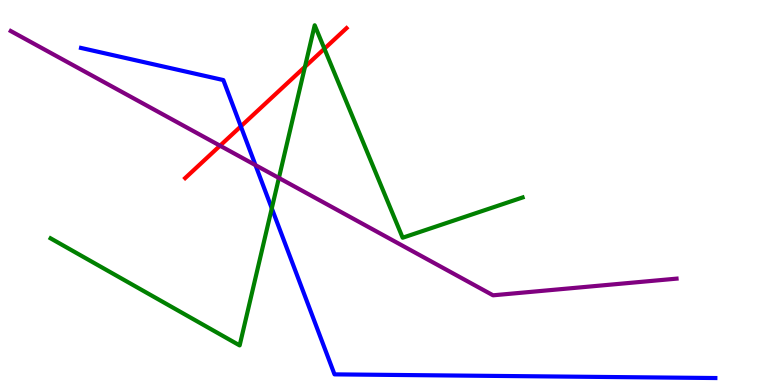[{'lines': ['blue', 'red'], 'intersections': [{'x': 3.11, 'y': 6.72}]}, {'lines': ['green', 'red'], 'intersections': [{'x': 3.93, 'y': 8.27}, {'x': 4.19, 'y': 8.73}]}, {'lines': ['purple', 'red'], 'intersections': [{'x': 2.84, 'y': 6.22}]}, {'lines': ['blue', 'green'], 'intersections': [{'x': 3.51, 'y': 4.59}]}, {'lines': ['blue', 'purple'], 'intersections': [{'x': 3.3, 'y': 5.71}]}, {'lines': ['green', 'purple'], 'intersections': [{'x': 3.6, 'y': 5.38}]}]